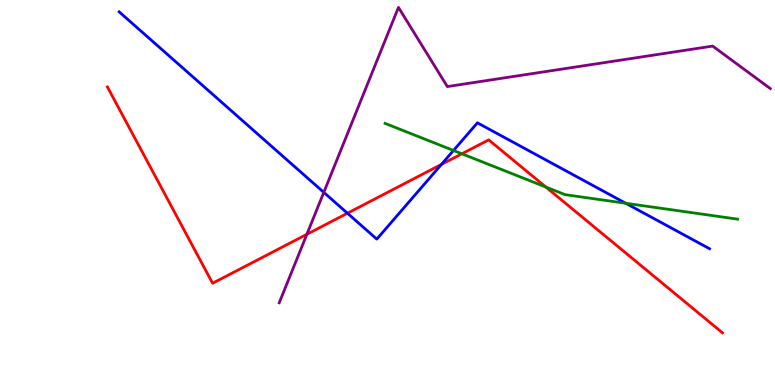[{'lines': ['blue', 'red'], 'intersections': [{'x': 4.48, 'y': 4.46}, {'x': 5.7, 'y': 5.73}]}, {'lines': ['green', 'red'], 'intersections': [{'x': 5.96, 'y': 6.01}, {'x': 7.04, 'y': 5.14}]}, {'lines': ['purple', 'red'], 'intersections': [{'x': 3.96, 'y': 3.91}]}, {'lines': ['blue', 'green'], 'intersections': [{'x': 5.85, 'y': 6.09}, {'x': 8.07, 'y': 4.72}]}, {'lines': ['blue', 'purple'], 'intersections': [{'x': 4.18, 'y': 5.0}]}, {'lines': ['green', 'purple'], 'intersections': []}]